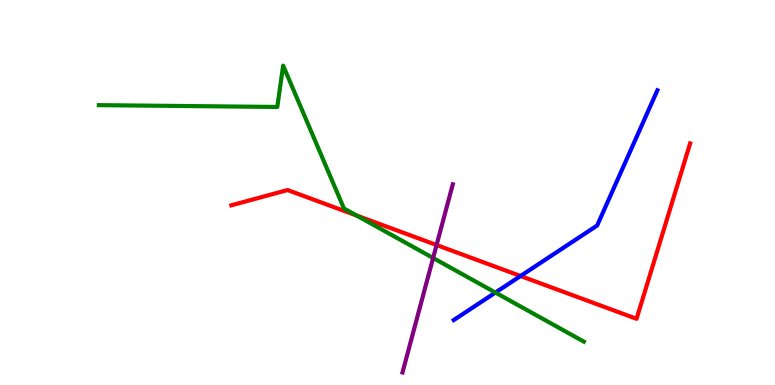[{'lines': ['blue', 'red'], 'intersections': [{'x': 6.72, 'y': 2.83}]}, {'lines': ['green', 'red'], 'intersections': [{'x': 4.6, 'y': 4.4}]}, {'lines': ['purple', 'red'], 'intersections': [{'x': 5.63, 'y': 3.64}]}, {'lines': ['blue', 'green'], 'intersections': [{'x': 6.39, 'y': 2.4}]}, {'lines': ['blue', 'purple'], 'intersections': []}, {'lines': ['green', 'purple'], 'intersections': [{'x': 5.59, 'y': 3.3}]}]